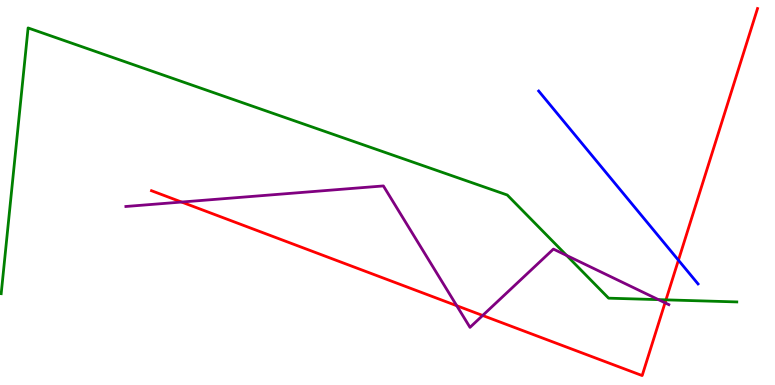[{'lines': ['blue', 'red'], 'intersections': [{'x': 8.75, 'y': 3.24}]}, {'lines': ['green', 'red'], 'intersections': [{'x': 8.59, 'y': 2.21}]}, {'lines': ['purple', 'red'], 'intersections': [{'x': 2.34, 'y': 4.75}, {'x': 5.89, 'y': 2.06}, {'x': 6.23, 'y': 1.81}, {'x': 8.58, 'y': 2.13}]}, {'lines': ['blue', 'green'], 'intersections': []}, {'lines': ['blue', 'purple'], 'intersections': []}, {'lines': ['green', 'purple'], 'intersections': [{'x': 7.31, 'y': 3.36}, {'x': 8.5, 'y': 2.22}]}]